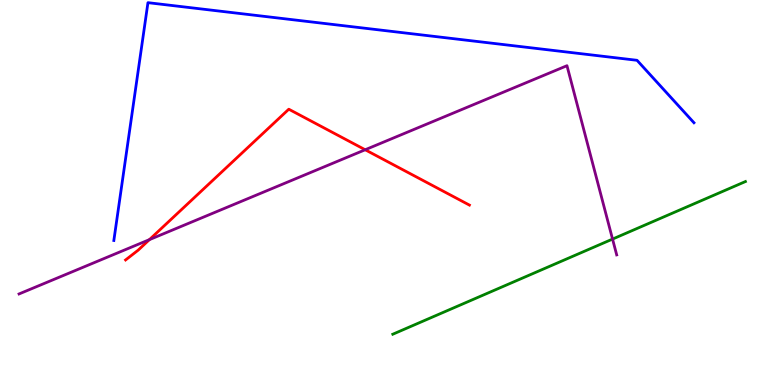[{'lines': ['blue', 'red'], 'intersections': []}, {'lines': ['green', 'red'], 'intersections': []}, {'lines': ['purple', 'red'], 'intersections': [{'x': 1.93, 'y': 3.78}, {'x': 4.71, 'y': 6.11}]}, {'lines': ['blue', 'green'], 'intersections': []}, {'lines': ['blue', 'purple'], 'intersections': []}, {'lines': ['green', 'purple'], 'intersections': [{'x': 7.9, 'y': 3.79}]}]